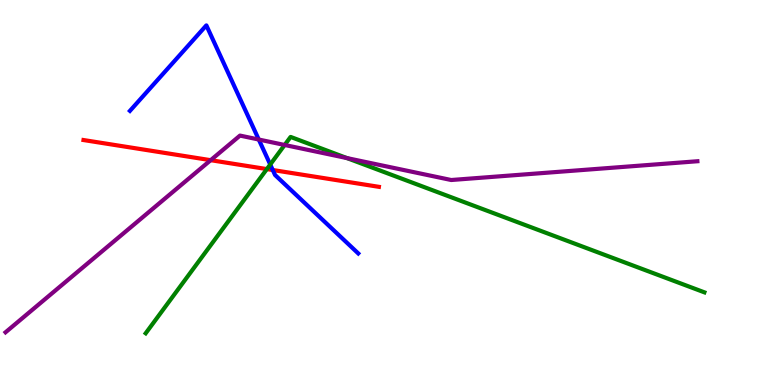[{'lines': ['blue', 'red'], 'intersections': [{'x': 3.52, 'y': 5.58}]}, {'lines': ['green', 'red'], 'intersections': [{'x': 3.44, 'y': 5.61}]}, {'lines': ['purple', 'red'], 'intersections': [{'x': 2.72, 'y': 5.84}]}, {'lines': ['blue', 'green'], 'intersections': [{'x': 3.49, 'y': 5.73}]}, {'lines': ['blue', 'purple'], 'intersections': [{'x': 3.34, 'y': 6.38}]}, {'lines': ['green', 'purple'], 'intersections': [{'x': 3.67, 'y': 6.23}, {'x': 4.48, 'y': 5.89}]}]